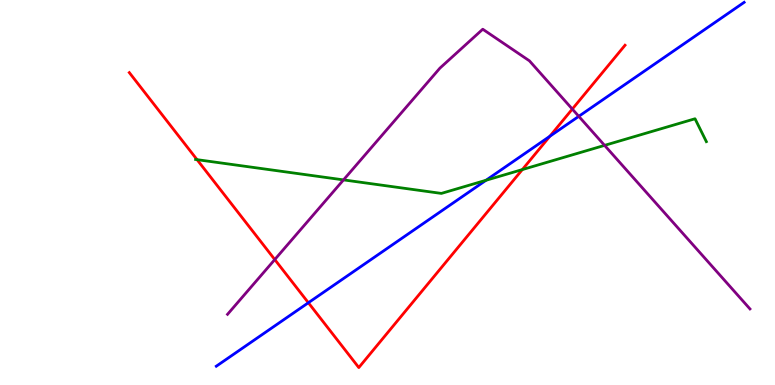[{'lines': ['blue', 'red'], 'intersections': [{'x': 3.98, 'y': 2.14}, {'x': 7.09, 'y': 6.46}]}, {'lines': ['green', 'red'], 'intersections': [{'x': 2.54, 'y': 5.85}, {'x': 6.74, 'y': 5.6}]}, {'lines': ['purple', 'red'], 'intersections': [{'x': 3.55, 'y': 3.26}, {'x': 7.38, 'y': 7.17}]}, {'lines': ['blue', 'green'], 'intersections': [{'x': 6.27, 'y': 5.32}]}, {'lines': ['blue', 'purple'], 'intersections': [{'x': 7.47, 'y': 6.98}]}, {'lines': ['green', 'purple'], 'intersections': [{'x': 4.43, 'y': 5.33}, {'x': 7.8, 'y': 6.22}]}]